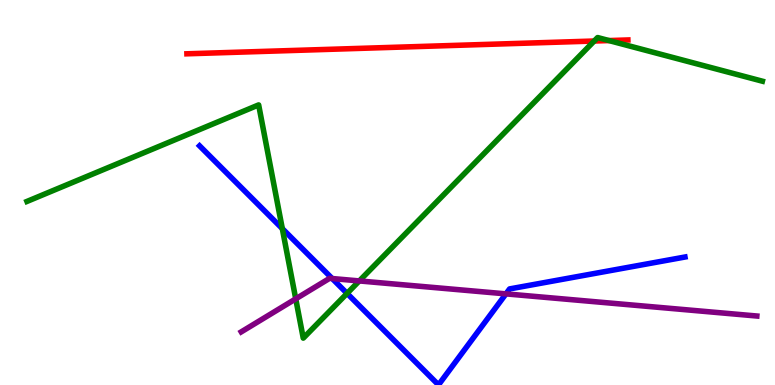[{'lines': ['blue', 'red'], 'intersections': []}, {'lines': ['green', 'red'], 'intersections': [{'x': 7.67, 'y': 8.93}, {'x': 7.86, 'y': 8.95}]}, {'lines': ['purple', 'red'], 'intersections': []}, {'lines': ['blue', 'green'], 'intersections': [{'x': 3.64, 'y': 4.06}, {'x': 4.48, 'y': 2.38}]}, {'lines': ['blue', 'purple'], 'intersections': [{'x': 4.29, 'y': 2.77}, {'x': 6.53, 'y': 2.37}]}, {'lines': ['green', 'purple'], 'intersections': [{'x': 3.82, 'y': 2.24}, {'x': 4.64, 'y': 2.7}]}]